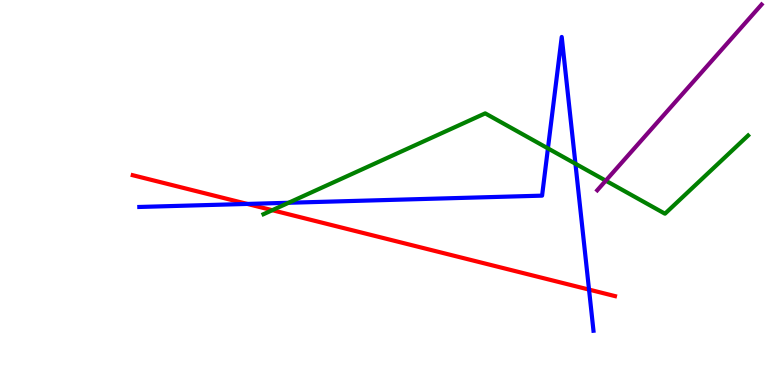[{'lines': ['blue', 'red'], 'intersections': [{'x': 3.19, 'y': 4.7}, {'x': 7.6, 'y': 2.48}]}, {'lines': ['green', 'red'], 'intersections': [{'x': 3.51, 'y': 4.54}]}, {'lines': ['purple', 'red'], 'intersections': []}, {'lines': ['blue', 'green'], 'intersections': [{'x': 3.72, 'y': 4.73}, {'x': 7.07, 'y': 6.15}, {'x': 7.42, 'y': 5.75}]}, {'lines': ['blue', 'purple'], 'intersections': []}, {'lines': ['green', 'purple'], 'intersections': [{'x': 7.82, 'y': 5.31}]}]